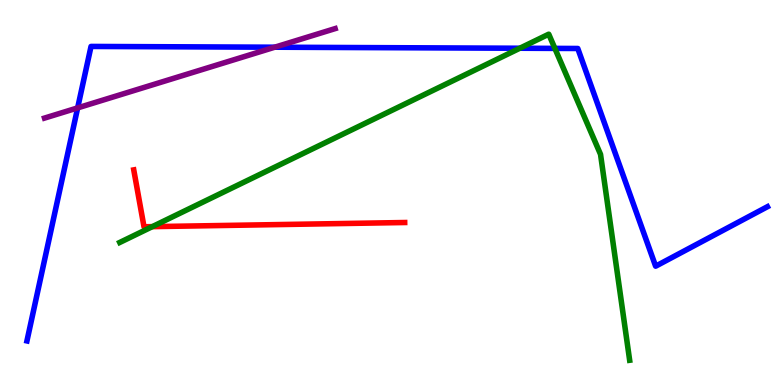[{'lines': ['blue', 'red'], 'intersections': []}, {'lines': ['green', 'red'], 'intersections': [{'x': 1.97, 'y': 4.11}]}, {'lines': ['purple', 'red'], 'intersections': []}, {'lines': ['blue', 'green'], 'intersections': [{'x': 6.71, 'y': 8.75}, {'x': 7.16, 'y': 8.74}]}, {'lines': ['blue', 'purple'], 'intersections': [{'x': 1.0, 'y': 7.2}, {'x': 3.54, 'y': 8.77}]}, {'lines': ['green', 'purple'], 'intersections': []}]